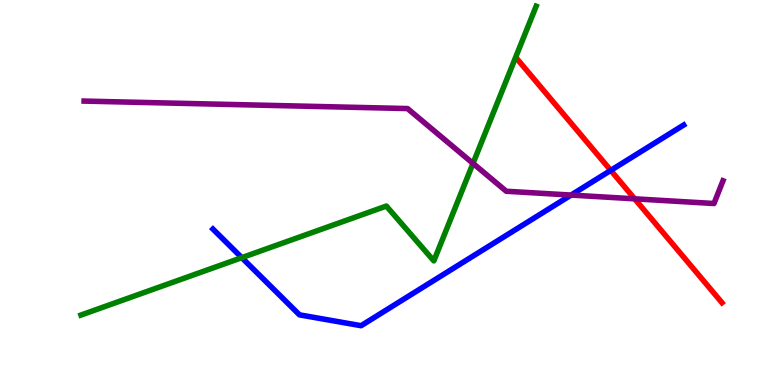[{'lines': ['blue', 'red'], 'intersections': [{'x': 7.88, 'y': 5.57}]}, {'lines': ['green', 'red'], 'intersections': []}, {'lines': ['purple', 'red'], 'intersections': [{'x': 8.19, 'y': 4.84}]}, {'lines': ['blue', 'green'], 'intersections': [{'x': 3.12, 'y': 3.31}]}, {'lines': ['blue', 'purple'], 'intersections': [{'x': 7.37, 'y': 4.93}]}, {'lines': ['green', 'purple'], 'intersections': [{'x': 6.1, 'y': 5.76}]}]